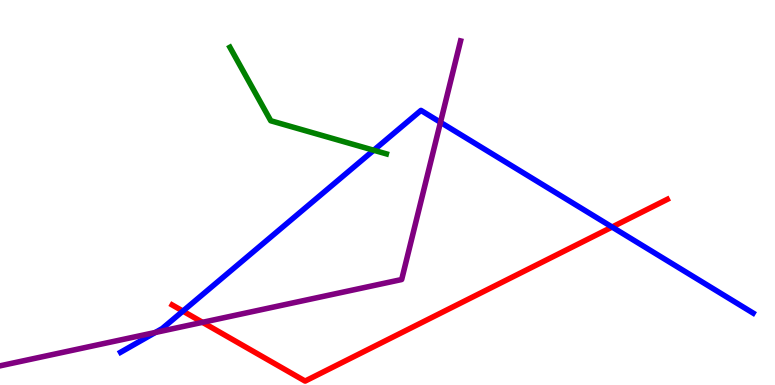[{'lines': ['blue', 'red'], 'intersections': [{'x': 2.36, 'y': 1.92}, {'x': 7.9, 'y': 4.1}]}, {'lines': ['green', 'red'], 'intersections': []}, {'lines': ['purple', 'red'], 'intersections': [{'x': 2.61, 'y': 1.63}]}, {'lines': ['blue', 'green'], 'intersections': [{'x': 4.82, 'y': 6.1}]}, {'lines': ['blue', 'purple'], 'intersections': [{'x': 2.0, 'y': 1.36}, {'x': 5.68, 'y': 6.82}]}, {'lines': ['green', 'purple'], 'intersections': []}]